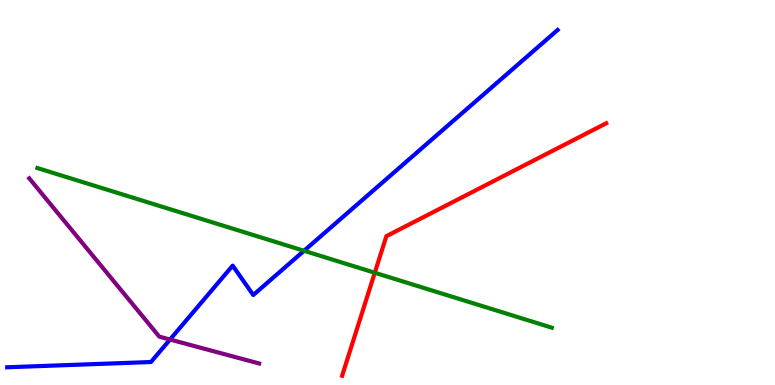[{'lines': ['blue', 'red'], 'intersections': []}, {'lines': ['green', 'red'], 'intersections': [{'x': 4.84, 'y': 2.92}]}, {'lines': ['purple', 'red'], 'intersections': []}, {'lines': ['blue', 'green'], 'intersections': [{'x': 3.92, 'y': 3.49}]}, {'lines': ['blue', 'purple'], 'intersections': [{'x': 2.19, 'y': 1.18}]}, {'lines': ['green', 'purple'], 'intersections': []}]